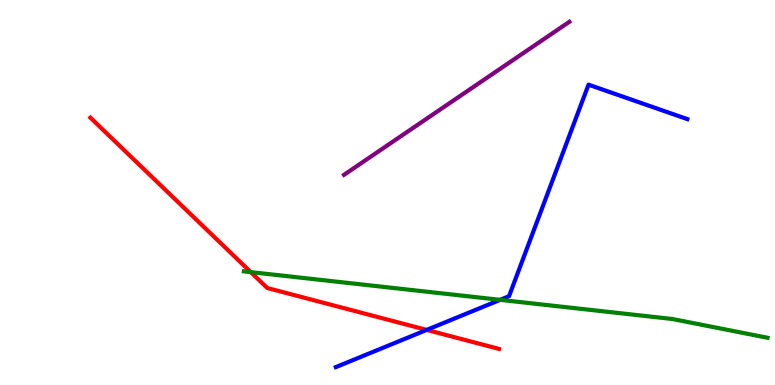[{'lines': ['blue', 'red'], 'intersections': [{'x': 5.51, 'y': 1.43}]}, {'lines': ['green', 'red'], 'intersections': [{'x': 3.24, 'y': 2.93}]}, {'lines': ['purple', 'red'], 'intersections': []}, {'lines': ['blue', 'green'], 'intersections': [{'x': 6.45, 'y': 2.21}]}, {'lines': ['blue', 'purple'], 'intersections': []}, {'lines': ['green', 'purple'], 'intersections': []}]